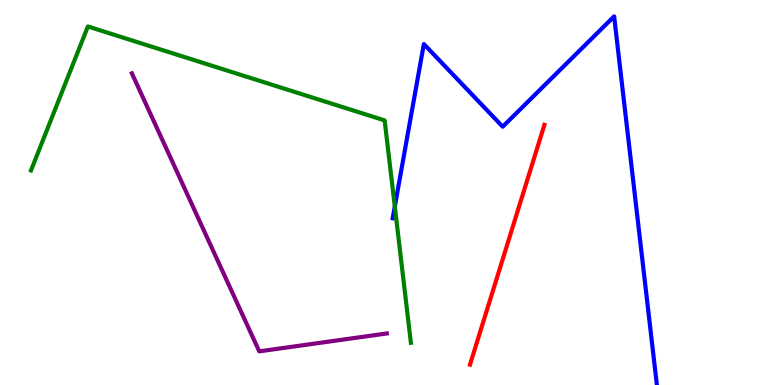[{'lines': ['blue', 'red'], 'intersections': []}, {'lines': ['green', 'red'], 'intersections': []}, {'lines': ['purple', 'red'], 'intersections': []}, {'lines': ['blue', 'green'], 'intersections': [{'x': 5.09, 'y': 4.64}]}, {'lines': ['blue', 'purple'], 'intersections': []}, {'lines': ['green', 'purple'], 'intersections': []}]